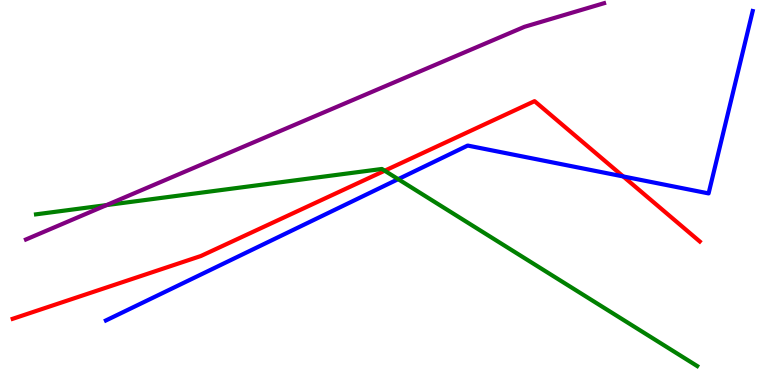[{'lines': ['blue', 'red'], 'intersections': [{'x': 8.04, 'y': 5.42}]}, {'lines': ['green', 'red'], 'intersections': [{'x': 4.96, 'y': 5.57}]}, {'lines': ['purple', 'red'], 'intersections': []}, {'lines': ['blue', 'green'], 'intersections': [{'x': 5.14, 'y': 5.35}]}, {'lines': ['blue', 'purple'], 'intersections': []}, {'lines': ['green', 'purple'], 'intersections': [{'x': 1.38, 'y': 4.67}]}]